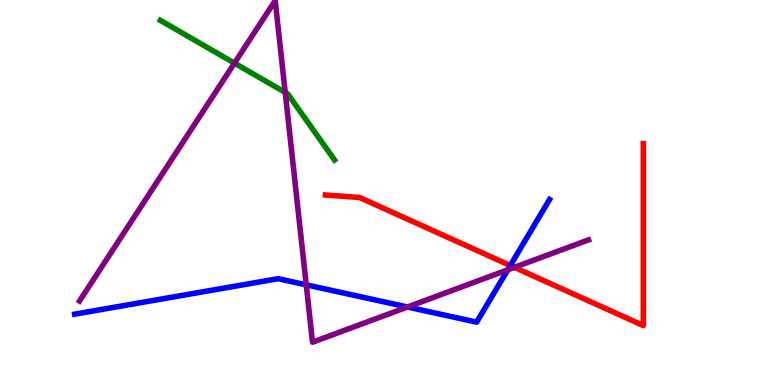[{'lines': ['blue', 'red'], 'intersections': [{'x': 6.58, 'y': 3.1}]}, {'lines': ['green', 'red'], 'intersections': []}, {'lines': ['purple', 'red'], 'intersections': [{'x': 6.64, 'y': 3.06}]}, {'lines': ['blue', 'green'], 'intersections': []}, {'lines': ['blue', 'purple'], 'intersections': [{'x': 3.95, 'y': 2.6}, {'x': 5.26, 'y': 2.03}, {'x': 6.55, 'y': 2.99}]}, {'lines': ['green', 'purple'], 'intersections': [{'x': 3.03, 'y': 8.36}, {'x': 3.68, 'y': 7.6}]}]